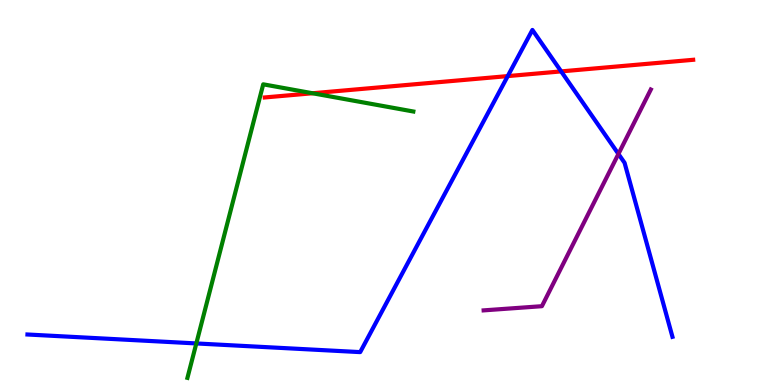[{'lines': ['blue', 'red'], 'intersections': [{'x': 6.55, 'y': 8.02}, {'x': 7.24, 'y': 8.15}]}, {'lines': ['green', 'red'], 'intersections': [{'x': 4.03, 'y': 7.58}]}, {'lines': ['purple', 'red'], 'intersections': []}, {'lines': ['blue', 'green'], 'intersections': [{'x': 2.53, 'y': 1.08}]}, {'lines': ['blue', 'purple'], 'intersections': [{'x': 7.98, 'y': 6.0}]}, {'lines': ['green', 'purple'], 'intersections': []}]